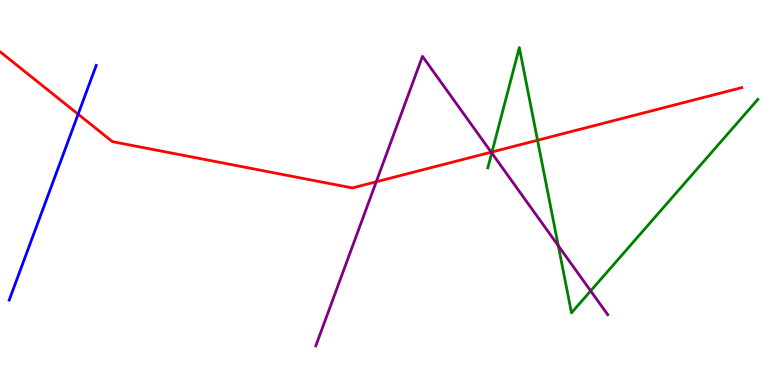[{'lines': ['blue', 'red'], 'intersections': [{'x': 1.01, 'y': 7.03}]}, {'lines': ['green', 'red'], 'intersections': [{'x': 6.35, 'y': 6.05}, {'x': 6.94, 'y': 6.36}]}, {'lines': ['purple', 'red'], 'intersections': [{'x': 4.85, 'y': 5.28}, {'x': 6.34, 'y': 6.05}]}, {'lines': ['blue', 'green'], 'intersections': []}, {'lines': ['blue', 'purple'], 'intersections': []}, {'lines': ['green', 'purple'], 'intersections': [{'x': 6.34, 'y': 6.03}, {'x': 7.2, 'y': 3.62}, {'x': 7.62, 'y': 2.44}]}]